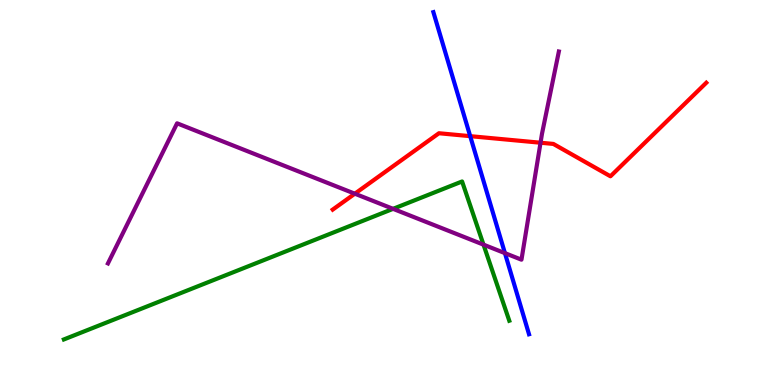[{'lines': ['blue', 'red'], 'intersections': [{'x': 6.07, 'y': 6.46}]}, {'lines': ['green', 'red'], 'intersections': []}, {'lines': ['purple', 'red'], 'intersections': [{'x': 4.58, 'y': 4.97}, {'x': 6.97, 'y': 6.29}]}, {'lines': ['blue', 'green'], 'intersections': []}, {'lines': ['blue', 'purple'], 'intersections': [{'x': 6.52, 'y': 3.43}]}, {'lines': ['green', 'purple'], 'intersections': [{'x': 5.07, 'y': 4.58}, {'x': 6.24, 'y': 3.65}]}]